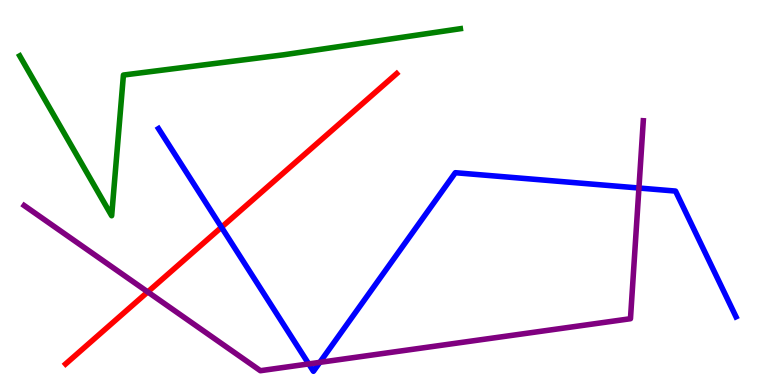[{'lines': ['blue', 'red'], 'intersections': [{'x': 2.86, 'y': 4.1}]}, {'lines': ['green', 'red'], 'intersections': []}, {'lines': ['purple', 'red'], 'intersections': [{'x': 1.91, 'y': 2.42}]}, {'lines': ['blue', 'green'], 'intersections': []}, {'lines': ['blue', 'purple'], 'intersections': [{'x': 3.98, 'y': 0.548}, {'x': 4.13, 'y': 0.588}, {'x': 8.24, 'y': 5.12}]}, {'lines': ['green', 'purple'], 'intersections': []}]